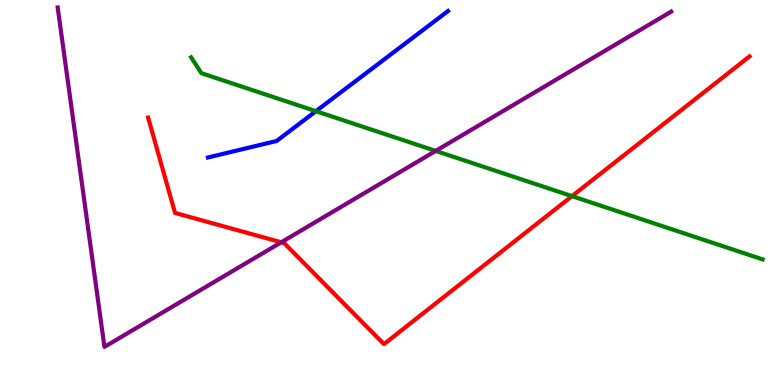[{'lines': ['blue', 'red'], 'intersections': []}, {'lines': ['green', 'red'], 'intersections': [{'x': 7.38, 'y': 4.91}]}, {'lines': ['purple', 'red'], 'intersections': [{'x': 3.63, 'y': 3.71}]}, {'lines': ['blue', 'green'], 'intersections': [{'x': 4.08, 'y': 7.11}]}, {'lines': ['blue', 'purple'], 'intersections': []}, {'lines': ['green', 'purple'], 'intersections': [{'x': 5.62, 'y': 6.08}]}]